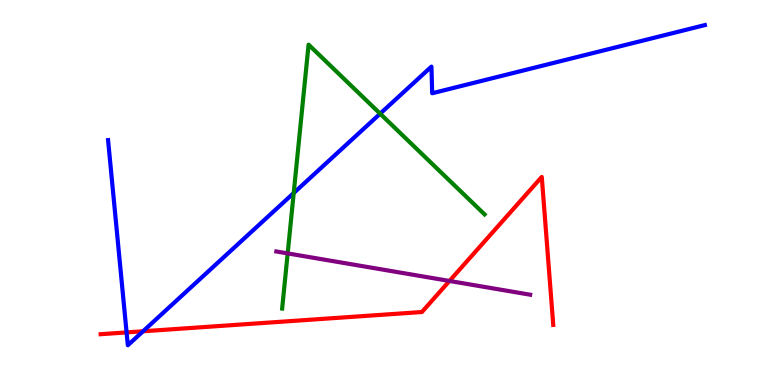[{'lines': ['blue', 'red'], 'intersections': [{'x': 1.63, 'y': 1.37}, {'x': 1.85, 'y': 1.4}]}, {'lines': ['green', 'red'], 'intersections': []}, {'lines': ['purple', 'red'], 'intersections': [{'x': 5.8, 'y': 2.7}]}, {'lines': ['blue', 'green'], 'intersections': [{'x': 3.79, 'y': 4.99}, {'x': 4.91, 'y': 7.05}]}, {'lines': ['blue', 'purple'], 'intersections': []}, {'lines': ['green', 'purple'], 'intersections': [{'x': 3.71, 'y': 3.42}]}]